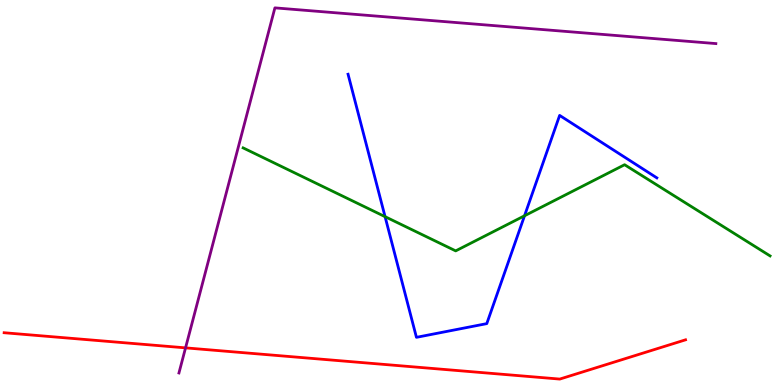[{'lines': ['blue', 'red'], 'intersections': []}, {'lines': ['green', 'red'], 'intersections': []}, {'lines': ['purple', 'red'], 'intersections': [{'x': 2.39, 'y': 0.965}]}, {'lines': ['blue', 'green'], 'intersections': [{'x': 4.97, 'y': 4.37}, {'x': 6.77, 'y': 4.4}]}, {'lines': ['blue', 'purple'], 'intersections': []}, {'lines': ['green', 'purple'], 'intersections': []}]